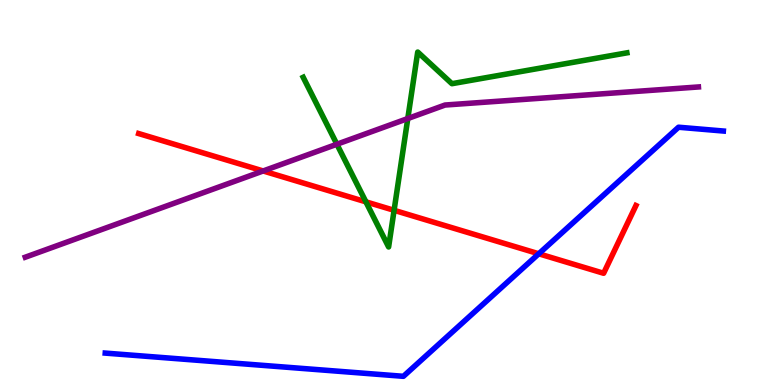[{'lines': ['blue', 'red'], 'intersections': [{'x': 6.95, 'y': 3.41}]}, {'lines': ['green', 'red'], 'intersections': [{'x': 4.72, 'y': 4.76}, {'x': 5.09, 'y': 4.54}]}, {'lines': ['purple', 'red'], 'intersections': [{'x': 3.4, 'y': 5.56}]}, {'lines': ['blue', 'green'], 'intersections': []}, {'lines': ['blue', 'purple'], 'intersections': []}, {'lines': ['green', 'purple'], 'intersections': [{'x': 4.35, 'y': 6.25}, {'x': 5.26, 'y': 6.92}]}]